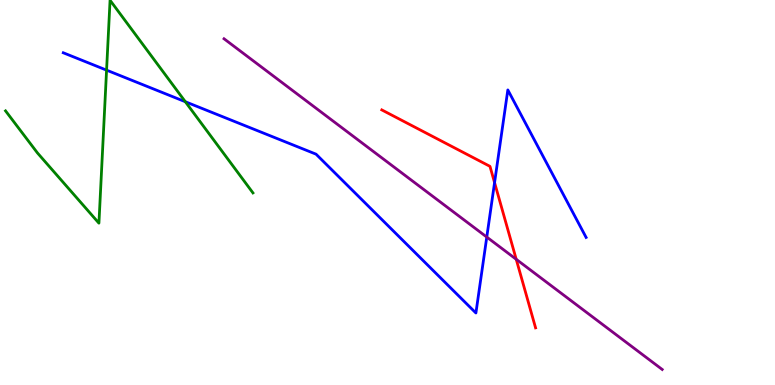[{'lines': ['blue', 'red'], 'intersections': [{'x': 6.38, 'y': 5.26}]}, {'lines': ['green', 'red'], 'intersections': []}, {'lines': ['purple', 'red'], 'intersections': [{'x': 6.66, 'y': 3.27}]}, {'lines': ['blue', 'green'], 'intersections': [{'x': 1.38, 'y': 8.18}, {'x': 2.39, 'y': 7.36}]}, {'lines': ['blue', 'purple'], 'intersections': [{'x': 6.28, 'y': 3.84}]}, {'lines': ['green', 'purple'], 'intersections': []}]